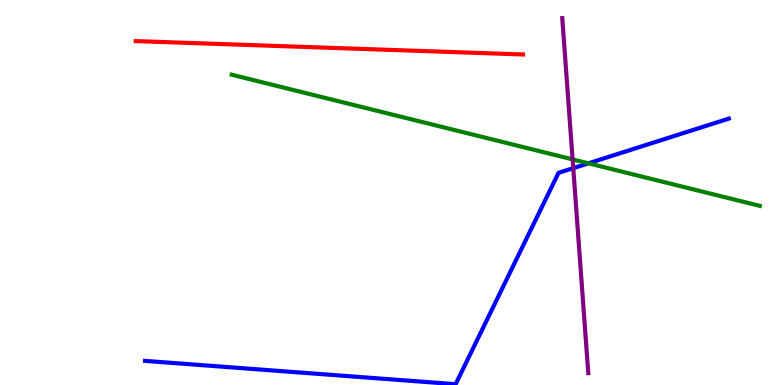[{'lines': ['blue', 'red'], 'intersections': []}, {'lines': ['green', 'red'], 'intersections': []}, {'lines': ['purple', 'red'], 'intersections': []}, {'lines': ['blue', 'green'], 'intersections': [{'x': 7.59, 'y': 5.76}]}, {'lines': ['blue', 'purple'], 'intersections': [{'x': 7.4, 'y': 5.63}]}, {'lines': ['green', 'purple'], 'intersections': [{'x': 7.39, 'y': 5.86}]}]